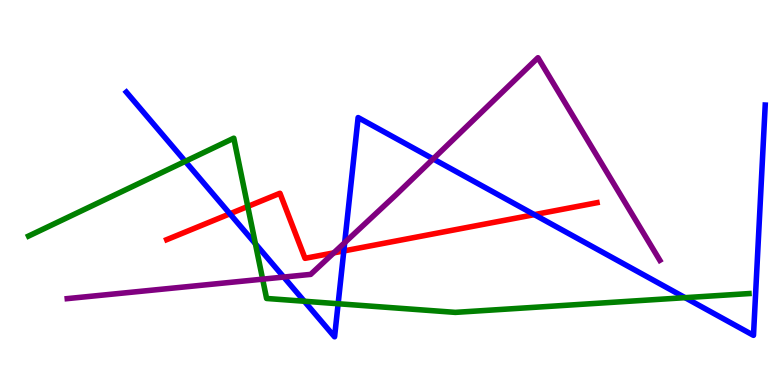[{'lines': ['blue', 'red'], 'intersections': [{'x': 2.97, 'y': 4.45}, {'x': 4.44, 'y': 3.48}, {'x': 6.89, 'y': 4.42}]}, {'lines': ['green', 'red'], 'intersections': [{'x': 3.2, 'y': 4.64}]}, {'lines': ['purple', 'red'], 'intersections': [{'x': 4.31, 'y': 3.43}]}, {'lines': ['blue', 'green'], 'intersections': [{'x': 2.39, 'y': 5.81}, {'x': 3.3, 'y': 3.67}, {'x': 3.93, 'y': 2.18}, {'x': 4.36, 'y': 2.11}, {'x': 8.84, 'y': 2.27}]}, {'lines': ['blue', 'purple'], 'intersections': [{'x': 3.66, 'y': 2.8}, {'x': 4.45, 'y': 3.7}, {'x': 5.59, 'y': 5.87}]}, {'lines': ['green', 'purple'], 'intersections': [{'x': 3.39, 'y': 2.75}]}]